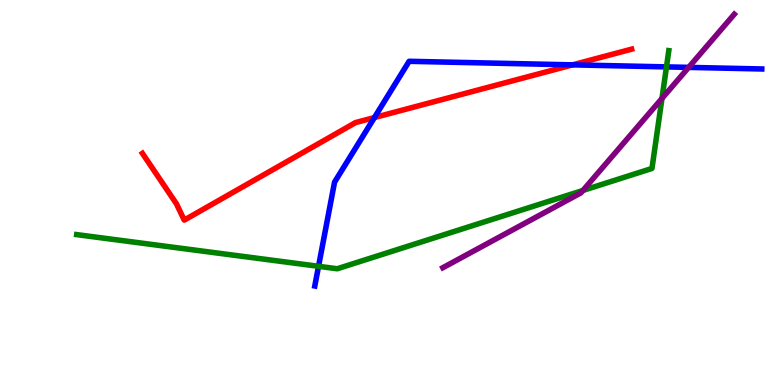[{'lines': ['blue', 'red'], 'intersections': [{'x': 4.83, 'y': 6.95}, {'x': 7.39, 'y': 8.32}]}, {'lines': ['green', 'red'], 'intersections': []}, {'lines': ['purple', 'red'], 'intersections': []}, {'lines': ['blue', 'green'], 'intersections': [{'x': 4.11, 'y': 3.08}, {'x': 8.6, 'y': 8.26}]}, {'lines': ['blue', 'purple'], 'intersections': [{'x': 8.89, 'y': 8.25}]}, {'lines': ['green', 'purple'], 'intersections': [{'x': 7.52, 'y': 5.05}, {'x': 8.54, 'y': 7.44}]}]